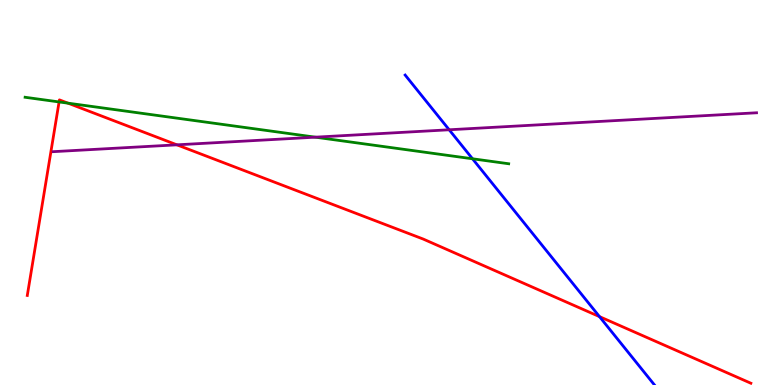[{'lines': ['blue', 'red'], 'intersections': [{'x': 7.74, 'y': 1.78}]}, {'lines': ['green', 'red'], 'intersections': [{'x': 0.762, 'y': 7.35}, {'x': 0.878, 'y': 7.32}]}, {'lines': ['purple', 'red'], 'intersections': [{'x': 2.28, 'y': 6.24}]}, {'lines': ['blue', 'green'], 'intersections': [{'x': 6.1, 'y': 5.88}]}, {'lines': ['blue', 'purple'], 'intersections': [{'x': 5.8, 'y': 6.63}]}, {'lines': ['green', 'purple'], 'intersections': [{'x': 4.07, 'y': 6.44}]}]